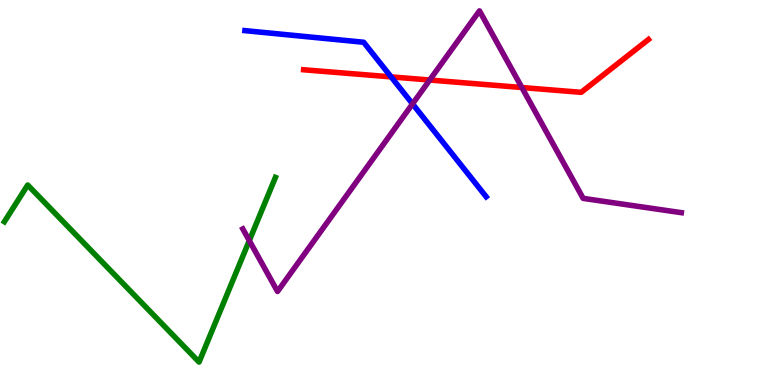[{'lines': ['blue', 'red'], 'intersections': [{'x': 5.05, 'y': 8.0}]}, {'lines': ['green', 'red'], 'intersections': []}, {'lines': ['purple', 'red'], 'intersections': [{'x': 5.54, 'y': 7.92}, {'x': 6.73, 'y': 7.73}]}, {'lines': ['blue', 'green'], 'intersections': []}, {'lines': ['blue', 'purple'], 'intersections': [{'x': 5.32, 'y': 7.3}]}, {'lines': ['green', 'purple'], 'intersections': [{'x': 3.22, 'y': 3.75}]}]